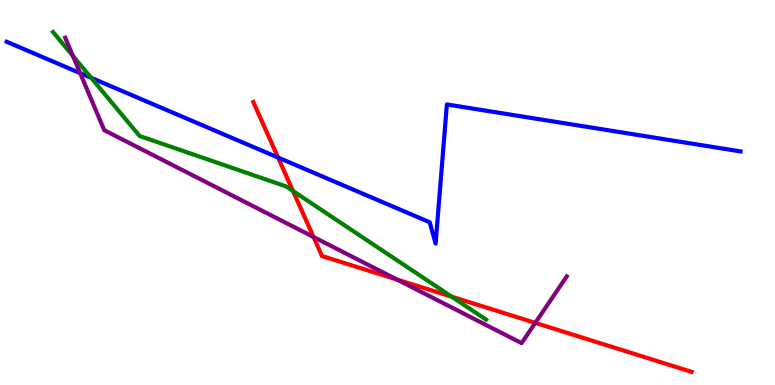[{'lines': ['blue', 'red'], 'intersections': [{'x': 3.59, 'y': 5.91}]}, {'lines': ['green', 'red'], 'intersections': [{'x': 3.78, 'y': 5.04}, {'x': 5.83, 'y': 2.29}]}, {'lines': ['purple', 'red'], 'intersections': [{'x': 4.05, 'y': 3.84}, {'x': 5.12, 'y': 2.74}, {'x': 6.91, 'y': 1.61}]}, {'lines': ['blue', 'green'], 'intersections': [{'x': 1.18, 'y': 7.98}]}, {'lines': ['blue', 'purple'], 'intersections': [{'x': 1.03, 'y': 8.1}]}, {'lines': ['green', 'purple'], 'intersections': [{'x': 0.94, 'y': 8.55}]}]